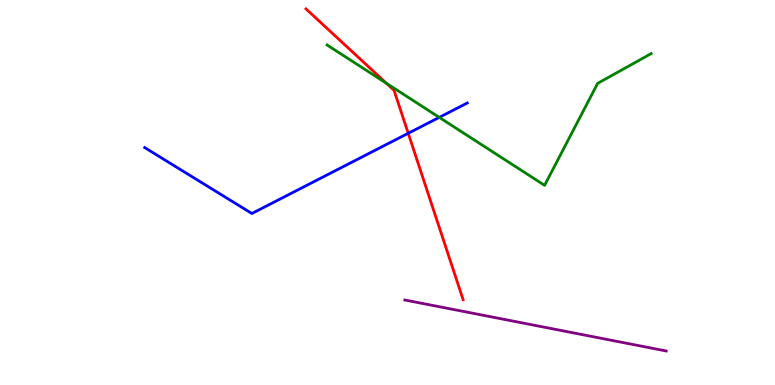[{'lines': ['blue', 'red'], 'intersections': [{'x': 5.27, 'y': 6.54}]}, {'lines': ['green', 'red'], 'intersections': [{'x': 4.98, 'y': 7.84}]}, {'lines': ['purple', 'red'], 'intersections': []}, {'lines': ['blue', 'green'], 'intersections': [{'x': 5.67, 'y': 6.95}]}, {'lines': ['blue', 'purple'], 'intersections': []}, {'lines': ['green', 'purple'], 'intersections': []}]